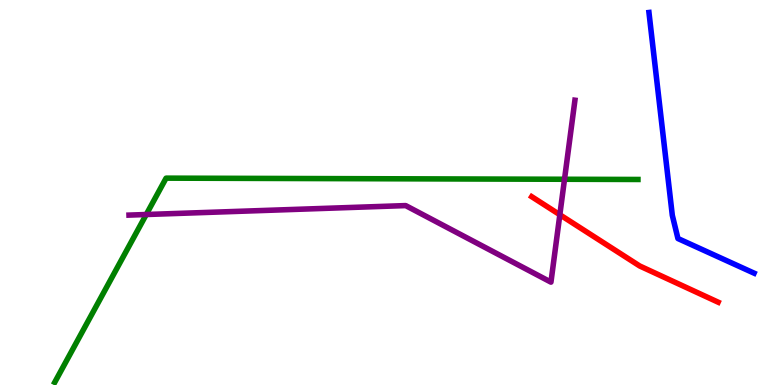[{'lines': ['blue', 'red'], 'intersections': []}, {'lines': ['green', 'red'], 'intersections': []}, {'lines': ['purple', 'red'], 'intersections': [{'x': 7.22, 'y': 4.42}]}, {'lines': ['blue', 'green'], 'intersections': []}, {'lines': ['blue', 'purple'], 'intersections': []}, {'lines': ['green', 'purple'], 'intersections': [{'x': 1.89, 'y': 4.43}, {'x': 7.28, 'y': 5.34}]}]